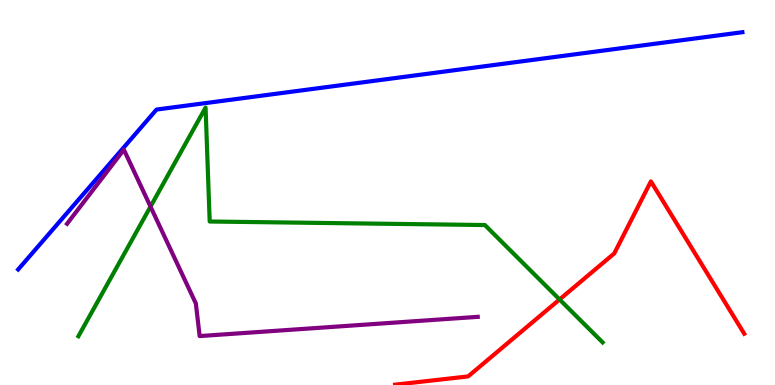[{'lines': ['blue', 'red'], 'intersections': []}, {'lines': ['green', 'red'], 'intersections': [{'x': 7.22, 'y': 2.22}]}, {'lines': ['purple', 'red'], 'intersections': []}, {'lines': ['blue', 'green'], 'intersections': []}, {'lines': ['blue', 'purple'], 'intersections': []}, {'lines': ['green', 'purple'], 'intersections': [{'x': 1.94, 'y': 4.63}]}]